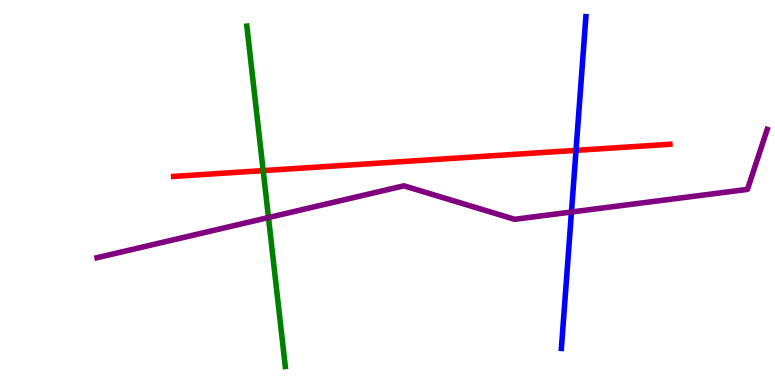[{'lines': ['blue', 'red'], 'intersections': [{'x': 7.43, 'y': 6.09}]}, {'lines': ['green', 'red'], 'intersections': [{'x': 3.4, 'y': 5.57}]}, {'lines': ['purple', 'red'], 'intersections': []}, {'lines': ['blue', 'green'], 'intersections': []}, {'lines': ['blue', 'purple'], 'intersections': [{'x': 7.37, 'y': 4.49}]}, {'lines': ['green', 'purple'], 'intersections': [{'x': 3.46, 'y': 4.35}]}]